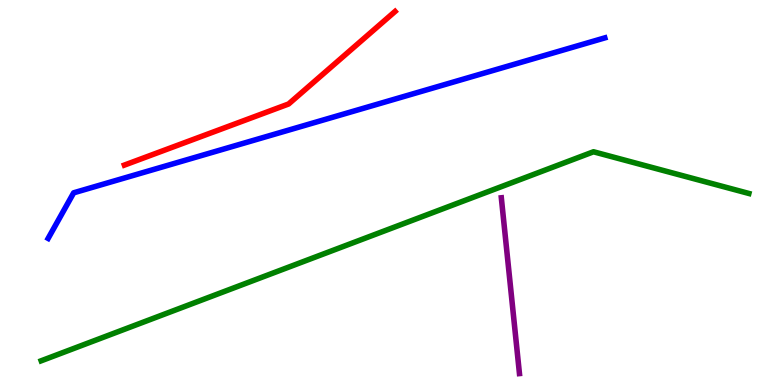[{'lines': ['blue', 'red'], 'intersections': []}, {'lines': ['green', 'red'], 'intersections': []}, {'lines': ['purple', 'red'], 'intersections': []}, {'lines': ['blue', 'green'], 'intersections': []}, {'lines': ['blue', 'purple'], 'intersections': []}, {'lines': ['green', 'purple'], 'intersections': []}]